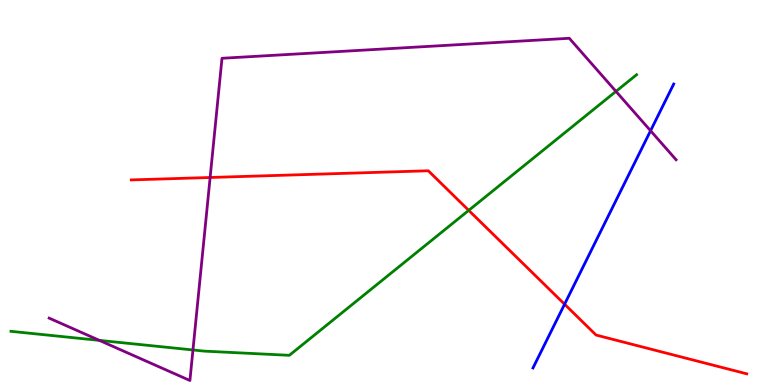[{'lines': ['blue', 'red'], 'intersections': [{'x': 7.28, 'y': 2.1}]}, {'lines': ['green', 'red'], 'intersections': [{'x': 6.05, 'y': 4.54}]}, {'lines': ['purple', 'red'], 'intersections': [{'x': 2.71, 'y': 5.39}]}, {'lines': ['blue', 'green'], 'intersections': []}, {'lines': ['blue', 'purple'], 'intersections': [{'x': 8.39, 'y': 6.6}]}, {'lines': ['green', 'purple'], 'intersections': [{'x': 1.28, 'y': 1.16}, {'x': 2.49, 'y': 0.91}, {'x': 7.95, 'y': 7.63}]}]